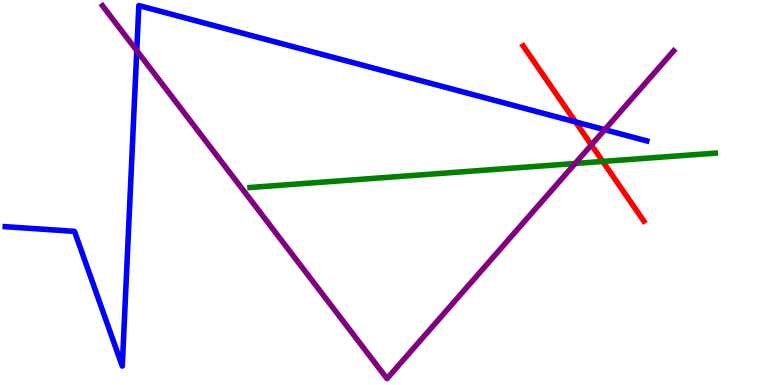[{'lines': ['blue', 'red'], 'intersections': [{'x': 7.43, 'y': 6.83}]}, {'lines': ['green', 'red'], 'intersections': [{'x': 7.78, 'y': 5.81}]}, {'lines': ['purple', 'red'], 'intersections': [{'x': 7.63, 'y': 6.24}]}, {'lines': ['blue', 'green'], 'intersections': []}, {'lines': ['blue', 'purple'], 'intersections': [{'x': 1.76, 'y': 8.69}, {'x': 7.8, 'y': 6.63}]}, {'lines': ['green', 'purple'], 'intersections': [{'x': 7.42, 'y': 5.75}]}]